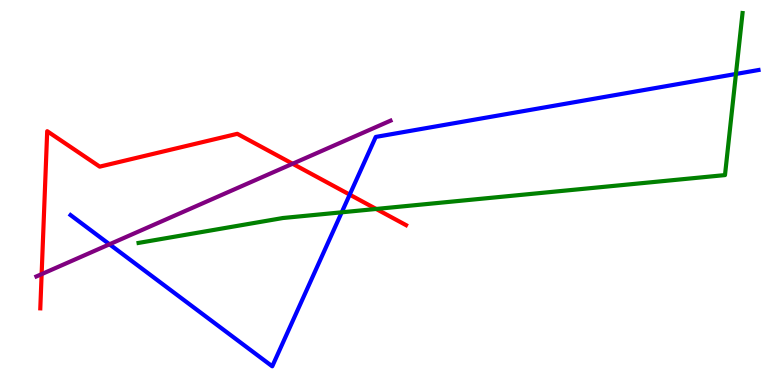[{'lines': ['blue', 'red'], 'intersections': [{'x': 4.51, 'y': 4.94}]}, {'lines': ['green', 'red'], 'intersections': [{'x': 4.85, 'y': 4.57}]}, {'lines': ['purple', 'red'], 'intersections': [{'x': 0.537, 'y': 2.88}, {'x': 3.78, 'y': 5.75}]}, {'lines': ['blue', 'green'], 'intersections': [{'x': 4.41, 'y': 4.49}, {'x': 9.5, 'y': 8.08}]}, {'lines': ['blue', 'purple'], 'intersections': [{'x': 1.41, 'y': 3.65}]}, {'lines': ['green', 'purple'], 'intersections': []}]